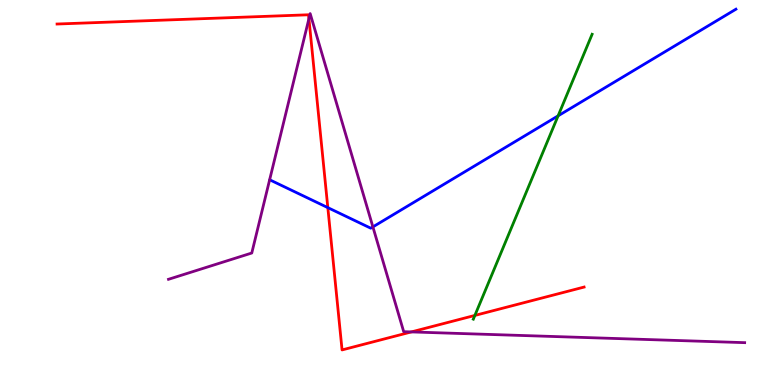[{'lines': ['blue', 'red'], 'intersections': [{'x': 4.23, 'y': 4.61}]}, {'lines': ['green', 'red'], 'intersections': [{'x': 6.13, 'y': 1.81}]}, {'lines': ['purple', 'red'], 'intersections': [{'x': 3.99, 'y': 9.51}, {'x': 5.31, 'y': 1.38}]}, {'lines': ['blue', 'green'], 'intersections': [{'x': 7.2, 'y': 6.99}]}, {'lines': ['blue', 'purple'], 'intersections': [{'x': 4.81, 'y': 4.11}]}, {'lines': ['green', 'purple'], 'intersections': []}]